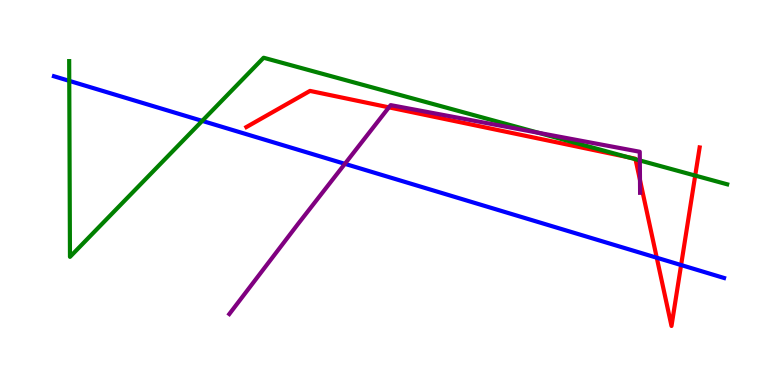[{'lines': ['blue', 'red'], 'intersections': [{'x': 8.47, 'y': 3.31}, {'x': 8.79, 'y': 3.12}]}, {'lines': ['green', 'red'], 'intersections': [{'x': 8.1, 'y': 5.92}, {'x': 8.2, 'y': 5.86}, {'x': 8.97, 'y': 5.44}]}, {'lines': ['purple', 'red'], 'intersections': [{'x': 5.02, 'y': 7.21}, {'x': 8.26, 'y': 5.32}]}, {'lines': ['blue', 'green'], 'intersections': [{'x': 0.894, 'y': 7.9}, {'x': 2.61, 'y': 6.86}]}, {'lines': ['blue', 'purple'], 'intersections': [{'x': 4.45, 'y': 5.74}]}, {'lines': ['green', 'purple'], 'intersections': [{'x': 6.95, 'y': 6.55}, {'x': 8.26, 'y': 5.83}]}]